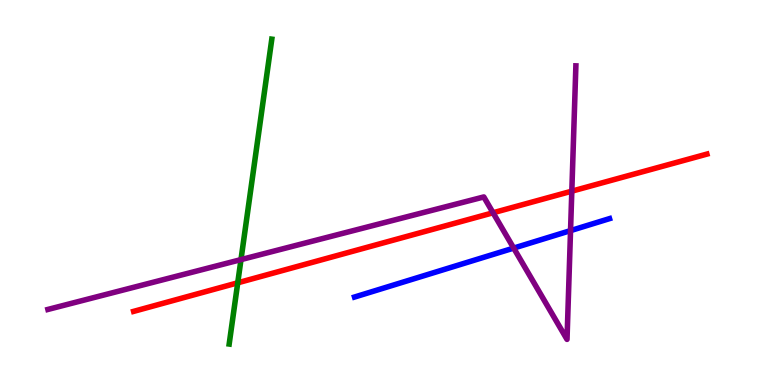[{'lines': ['blue', 'red'], 'intersections': []}, {'lines': ['green', 'red'], 'intersections': [{'x': 3.07, 'y': 2.65}]}, {'lines': ['purple', 'red'], 'intersections': [{'x': 6.36, 'y': 4.47}, {'x': 7.38, 'y': 5.03}]}, {'lines': ['blue', 'green'], 'intersections': []}, {'lines': ['blue', 'purple'], 'intersections': [{'x': 6.63, 'y': 3.56}, {'x': 7.36, 'y': 4.01}]}, {'lines': ['green', 'purple'], 'intersections': [{'x': 3.11, 'y': 3.26}]}]